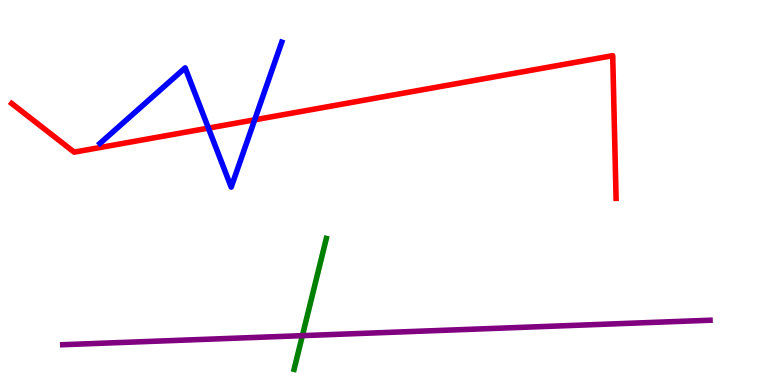[{'lines': ['blue', 'red'], 'intersections': [{'x': 2.69, 'y': 6.67}, {'x': 3.29, 'y': 6.89}]}, {'lines': ['green', 'red'], 'intersections': []}, {'lines': ['purple', 'red'], 'intersections': []}, {'lines': ['blue', 'green'], 'intersections': []}, {'lines': ['blue', 'purple'], 'intersections': []}, {'lines': ['green', 'purple'], 'intersections': [{'x': 3.9, 'y': 1.28}]}]